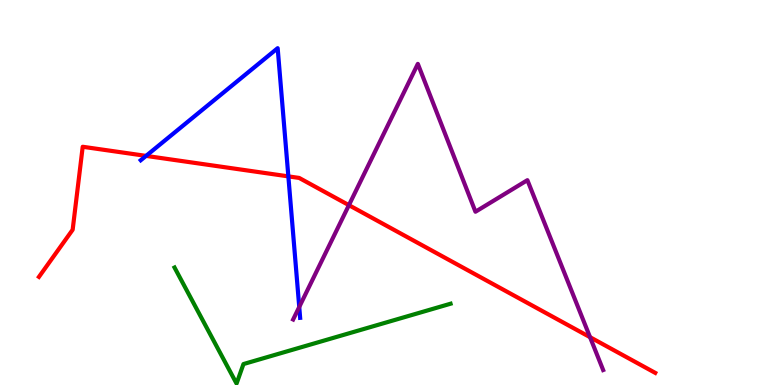[{'lines': ['blue', 'red'], 'intersections': [{'x': 1.88, 'y': 5.95}, {'x': 3.72, 'y': 5.42}]}, {'lines': ['green', 'red'], 'intersections': []}, {'lines': ['purple', 'red'], 'intersections': [{'x': 4.5, 'y': 4.67}, {'x': 7.61, 'y': 1.24}]}, {'lines': ['blue', 'green'], 'intersections': []}, {'lines': ['blue', 'purple'], 'intersections': [{'x': 3.86, 'y': 2.03}]}, {'lines': ['green', 'purple'], 'intersections': []}]